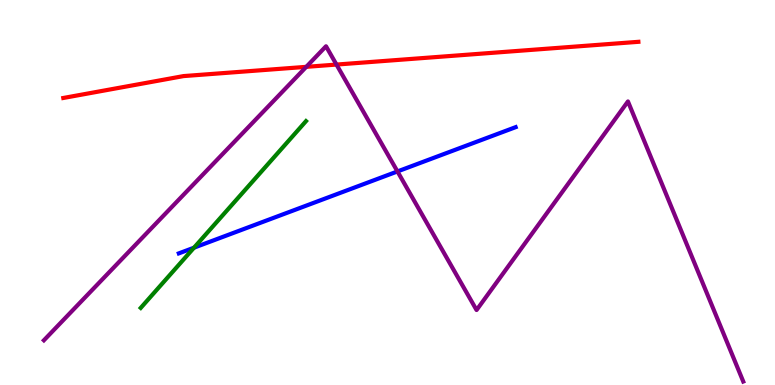[{'lines': ['blue', 'red'], 'intersections': []}, {'lines': ['green', 'red'], 'intersections': []}, {'lines': ['purple', 'red'], 'intersections': [{'x': 3.95, 'y': 8.26}, {'x': 4.34, 'y': 8.32}]}, {'lines': ['blue', 'green'], 'intersections': [{'x': 2.5, 'y': 3.57}]}, {'lines': ['blue', 'purple'], 'intersections': [{'x': 5.13, 'y': 5.55}]}, {'lines': ['green', 'purple'], 'intersections': []}]